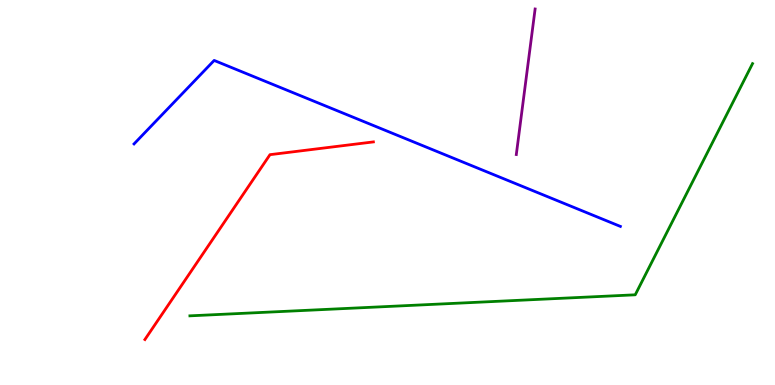[{'lines': ['blue', 'red'], 'intersections': []}, {'lines': ['green', 'red'], 'intersections': []}, {'lines': ['purple', 'red'], 'intersections': []}, {'lines': ['blue', 'green'], 'intersections': []}, {'lines': ['blue', 'purple'], 'intersections': []}, {'lines': ['green', 'purple'], 'intersections': []}]